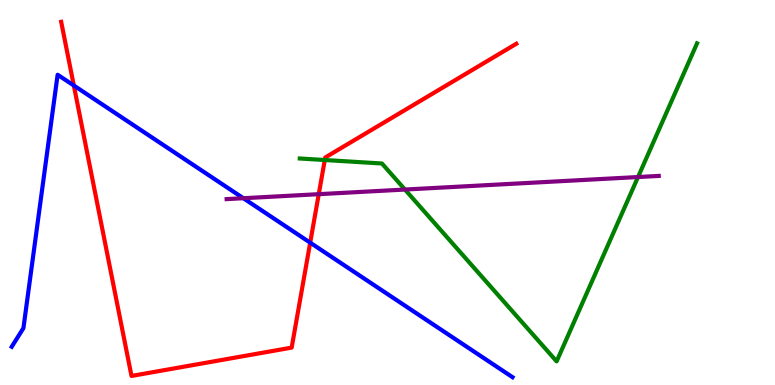[{'lines': ['blue', 'red'], 'intersections': [{'x': 0.953, 'y': 7.78}, {'x': 4.0, 'y': 3.7}]}, {'lines': ['green', 'red'], 'intersections': [{'x': 4.19, 'y': 5.84}]}, {'lines': ['purple', 'red'], 'intersections': [{'x': 4.11, 'y': 4.96}]}, {'lines': ['blue', 'green'], 'intersections': []}, {'lines': ['blue', 'purple'], 'intersections': [{'x': 3.14, 'y': 4.85}]}, {'lines': ['green', 'purple'], 'intersections': [{'x': 5.23, 'y': 5.08}, {'x': 8.23, 'y': 5.4}]}]